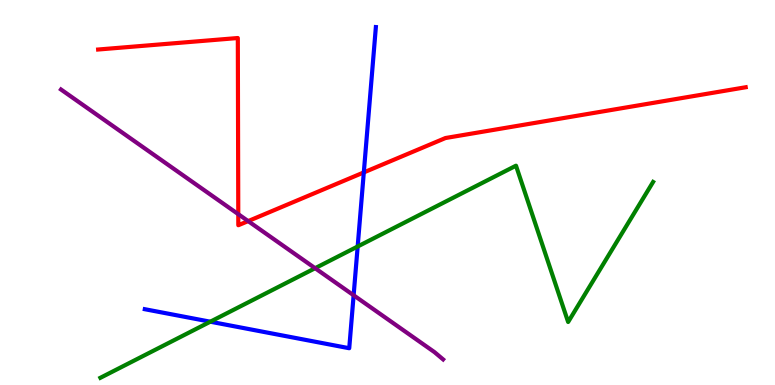[{'lines': ['blue', 'red'], 'intersections': [{'x': 4.69, 'y': 5.52}]}, {'lines': ['green', 'red'], 'intersections': []}, {'lines': ['purple', 'red'], 'intersections': [{'x': 3.07, 'y': 4.44}, {'x': 3.2, 'y': 4.26}]}, {'lines': ['blue', 'green'], 'intersections': [{'x': 2.71, 'y': 1.64}, {'x': 4.62, 'y': 3.6}]}, {'lines': ['blue', 'purple'], 'intersections': [{'x': 4.56, 'y': 2.33}]}, {'lines': ['green', 'purple'], 'intersections': [{'x': 4.07, 'y': 3.03}]}]